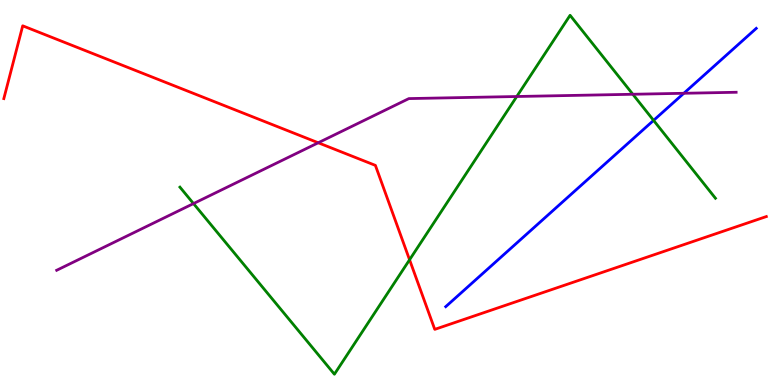[{'lines': ['blue', 'red'], 'intersections': []}, {'lines': ['green', 'red'], 'intersections': [{'x': 5.28, 'y': 3.25}]}, {'lines': ['purple', 'red'], 'intersections': [{'x': 4.11, 'y': 6.29}]}, {'lines': ['blue', 'green'], 'intersections': [{'x': 8.43, 'y': 6.87}]}, {'lines': ['blue', 'purple'], 'intersections': [{'x': 8.82, 'y': 7.58}]}, {'lines': ['green', 'purple'], 'intersections': [{'x': 2.5, 'y': 4.71}, {'x': 6.67, 'y': 7.49}, {'x': 8.17, 'y': 7.55}]}]